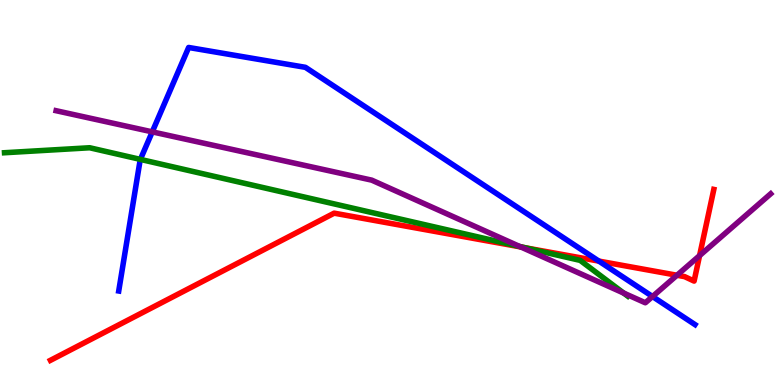[{'lines': ['blue', 'red'], 'intersections': [{'x': 7.73, 'y': 3.22}]}, {'lines': ['green', 'red'], 'intersections': [{'x': 6.78, 'y': 3.56}]}, {'lines': ['purple', 'red'], 'intersections': [{'x': 6.72, 'y': 3.59}, {'x': 8.74, 'y': 2.85}, {'x': 9.03, 'y': 3.36}]}, {'lines': ['blue', 'green'], 'intersections': [{'x': 1.81, 'y': 5.86}]}, {'lines': ['blue', 'purple'], 'intersections': [{'x': 1.96, 'y': 6.57}, {'x': 8.42, 'y': 2.3}]}, {'lines': ['green', 'purple'], 'intersections': [{'x': 6.71, 'y': 3.6}, {'x': 8.05, 'y': 2.39}]}]